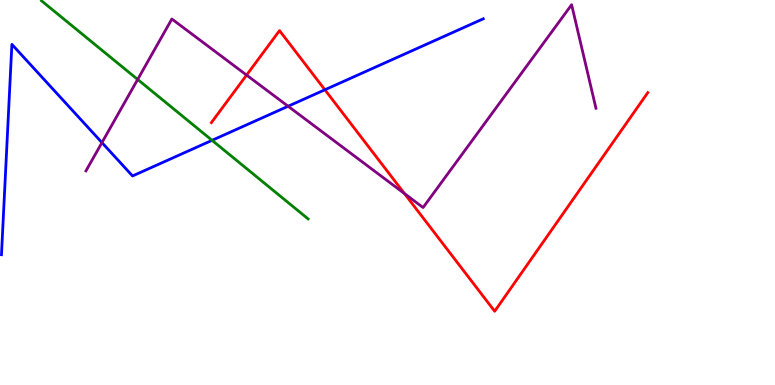[{'lines': ['blue', 'red'], 'intersections': [{'x': 4.19, 'y': 7.67}]}, {'lines': ['green', 'red'], 'intersections': []}, {'lines': ['purple', 'red'], 'intersections': [{'x': 3.18, 'y': 8.05}, {'x': 5.22, 'y': 4.97}]}, {'lines': ['blue', 'green'], 'intersections': [{'x': 2.74, 'y': 6.36}]}, {'lines': ['blue', 'purple'], 'intersections': [{'x': 1.32, 'y': 6.3}, {'x': 3.72, 'y': 7.24}]}, {'lines': ['green', 'purple'], 'intersections': [{'x': 1.78, 'y': 7.94}]}]